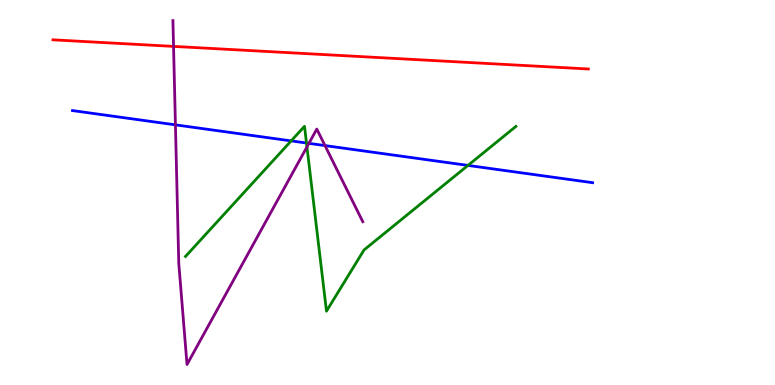[{'lines': ['blue', 'red'], 'intersections': []}, {'lines': ['green', 'red'], 'intersections': []}, {'lines': ['purple', 'red'], 'intersections': [{'x': 2.24, 'y': 8.8}]}, {'lines': ['blue', 'green'], 'intersections': [{'x': 3.76, 'y': 6.34}, {'x': 3.95, 'y': 6.29}, {'x': 6.04, 'y': 5.7}]}, {'lines': ['blue', 'purple'], 'intersections': [{'x': 2.26, 'y': 6.76}, {'x': 3.99, 'y': 6.28}, {'x': 4.19, 'y': 6.22}]}, {'lines': ['green', 'purple'], 'intersections': [{'x': 3.96, 'y': 6.18}]}]